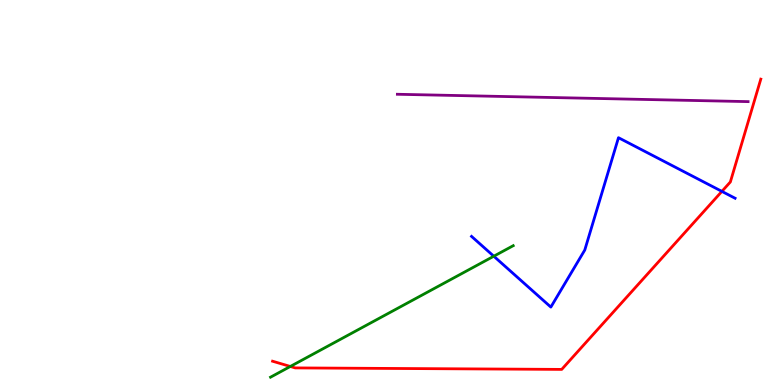[{'lines': ['blue', 'red'], 'intersections': [{'x': 9.31, 'y': 5.03}]}, {'lines': ['green', 'red'], 'intersections': [{'x': 3.75, 'y': 0.481}]}, {'lines': ['purple', 'red'], 'intersections': []}, {'lines': ['blue', 'green'], 'intersections': [{'x': 6.37, 'y': 3.34}]}, {'lines': ['blue', 'purple'], 'intersections': []}, {'lines': ['green', 'purple'], 'intersections': []}]